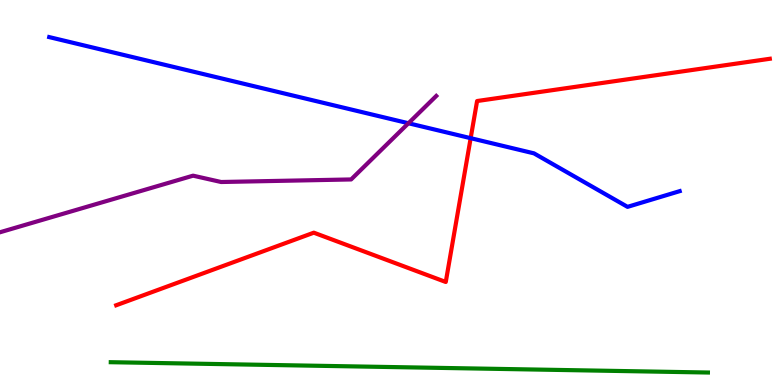[{'lines': ['blue', 'red'], 'intersections': [{'x': 6.07, 'y': 6.41}]}, {'lines': ['green', 'red'], 'intersections': []}, {'lines': ['purple', 'red'], 'intersections': []}, {'lines': ['blue', 'green'], 'intersections': []}, {'lines': ['blue', 'purple'], 'intersections': [{'x': 5.27, 'y': 6.8}]}, {'lines': ['green', 'purple'], 'intersections': []}]